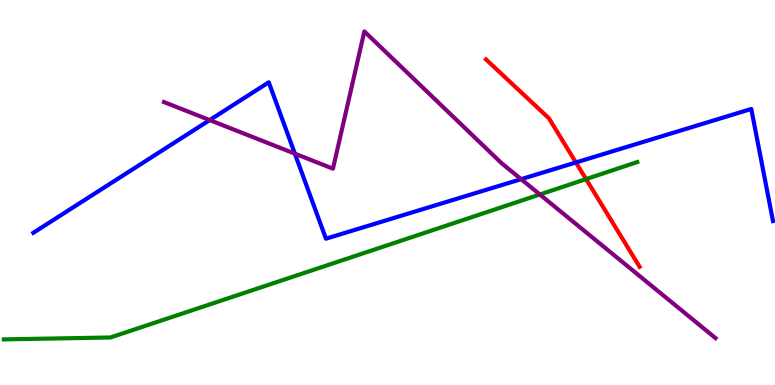[{'lines': ['blue', 'red'], 'intersections': [{'x': 7.43, 'y': 5.78}]}, {'lines': ['green', 'red'], 'intersections': [{'x': 7.56, 'y': 5.35}]}, {'lines': ['purple', 'red'], 'intersections': []}, {'lines': ['blue', 'green'], 'intersections': []}, {'lines': ['blue', 'purple'], 'intersections': [{'x': 2.71, 'y': 6.88}, {'x': 3.8, 'y': 6.01}, {'x': 6.72, 'y': 5.35}]}, {'lines': ['green', 'purple'], 'intersections': [{'x': 6.97, 'y': 4.95}]}]